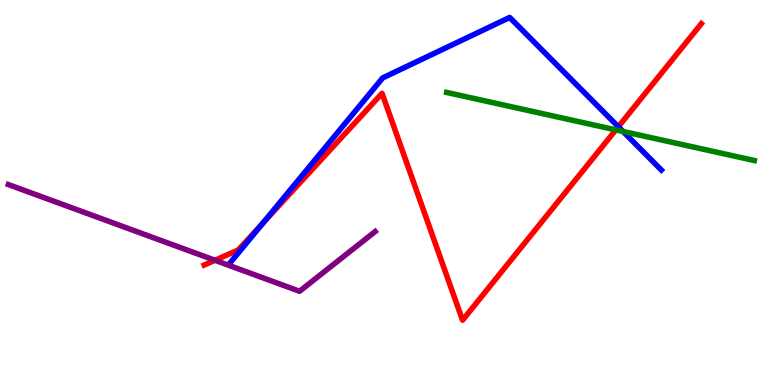[{'lines': ['blue', 'red'], 'intersections': [{'x': 3.39, 'y': 4.21}, {'x': 7.98, 'y': 6.71}]}, {'lines': ['green', 'red'], 'intersections': [{'x': 7.95, 'y': 6.63}]}, {'lines': ['purple', 'red'], 'intersections': [{'x': 2.77, 'y': 3.24}]}, {'lines': ['blue', 'green'], 'intersections': [{'x': 8.04, 'y': 6.59}]}, {'lines': ['blue', 'purple'], 'intersections': []}, {'lines': ['green', 'purple'], 'intersections': []}]